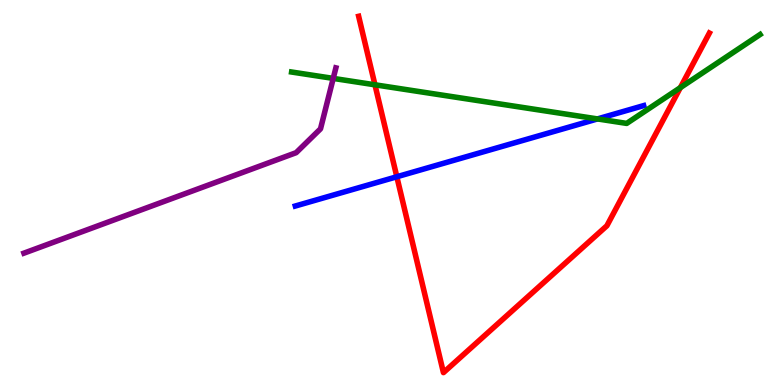[{'lines': ['blue', 'red'], 'intersections': [{'x': 5.12, 'y': 5.41}]}, {'lines': ['green', 'red'], 'intersections': [{'x': 4.84, 'y': 7.8}, {'x': 8.78, 'y': 7.72}]}, {'lines': ['purple', 'red'], 'intersections': []}, {'lines': ['blue', 'green'], 'intersections': [{'x': 7.71, 'y': 6.91}]}, {'lines': ['blue', 'purple'], 'intersections': []}, {'lines': ['green', 'purple'], 'intersections': [{'x': 4.3, 'y': 7.96}]}]